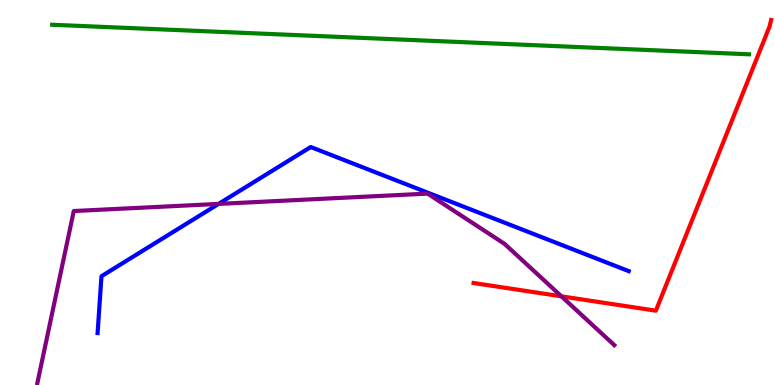[{'lines': ['blue', 'red'], 'intersections': []}, {'lines': ['green', 'red'], 'intersections': []}, {'lines': ['purple', 'red'], 'intersections': [{'x': 7.24, 'y': 2.3}]}, {'lines': ['blue', 'green'], 'intersections': []}, {'lines': ['blue', 'purple'], 'intersections': [{'x': 2.82, 'y': 4.7}]}, {'lines': ['green', 'purple'], 'intersections': []}]